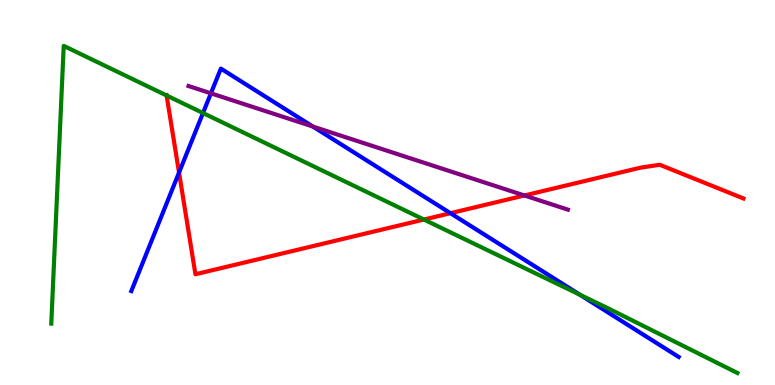[{'lines': ['blue', 'red'], 'intersections': [{'x': 2.31, 'y': 5.52}, {'x': 5.81, 'y': 4.46}]}, {'lines': ['green', 'red'], 'intersections': [{'x': 2.15, 'y': 7.52}, {'x': 5.47, 'y': 4.3}]}, {'lines': ['purple', 'red'], 'intersections': [{'x': 6.77, 'y': 4.92}]}, {'lines': ['blue', 'green'], 'intersections': [{'x': 2.62, 'y': 7.06}, {'x': 7.48, 'y': 2.34}]}, {'lines': ['blue', 'purple'], 'intersections': [{'x': 2.72, 'y': 7.58}, {'x': 4.04, 'y': 6.71}]}, {'lines': ['green', 'purple'], 'intersections': []}]